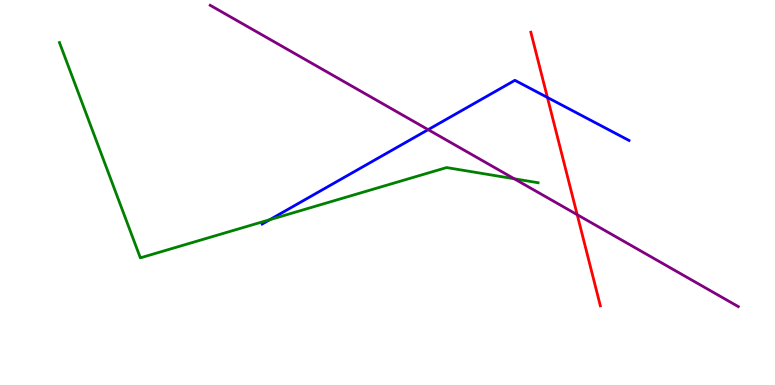[{'lines': ['blue', 'red'], 'intersections': [{'x': 7.06, 'y': 7.47}]}, {'lines': ['green', 'red'], 'intersections': []}, {'lines': ['purple', 'red'], 'intersections': [{'x': 7.45, 'y': 4.42}]}, {'lines': ['blue', 'green'], 'intersections': [{'x': 3.48, 'y': 4.29}]}, {'lines': ['blue', 'purple'], 'intersections': [{'x': 5.52, 'y': 6.63}]}, {'lines': ['green', 'purple'], 'intersections': [{'x': 6.64, 'y': 5.36}]}]